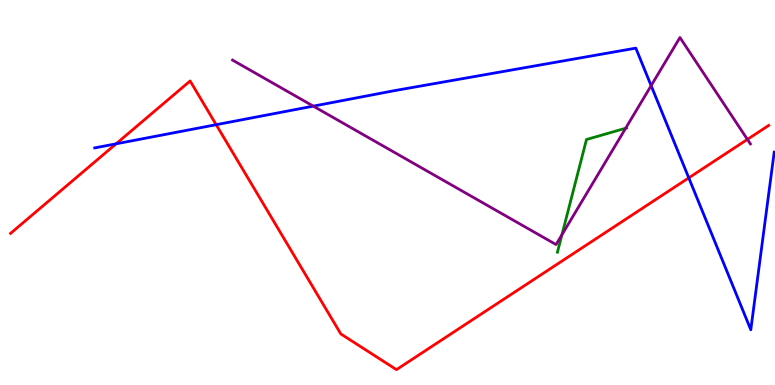[{'lines': ['blue', 'red'], 'intersections': [{'x': 1.5, 'y': 6.26}, {'x': 2.79, 'y': 6.76}, {'x': 8.89, 'y': 5.38}]}, {'lines': ['green', 'red'], 'intersections': []}, {'lines': ['purple', 'red'], 'intersections': [{'x': 9.64, 'y': 6.38}]}, {'lines': ['blue', 'green'], 'intersections': []}, {'lines': ['blue', 'purple'], 'intersections': [{'x': 4.04, 'y': 7.24}, {'x': 8.4, 'y': 7.78}]}, {'lines': ['green', 'purple'], 'intersections': [{'x': 7.25, 'y': 3.9}, {'x': 8.07, 'y': 6.67}]}]